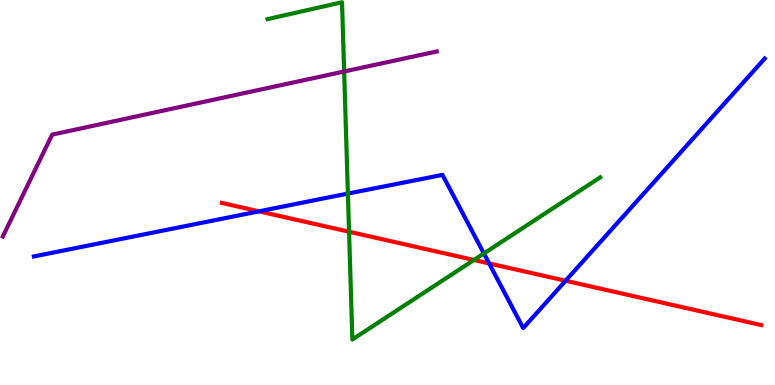[{'lines': ['blue', 'red'], 'intersections': [{'x': 3.34, 'y': 4.51}, {'x': 6.31, 'y': 3.16}, {'x': 7.3, 'y': 2.71}]}, {'lines': ['green', 'red'], 'intersections': [{'x': 4.5, 'y': 3.98}, {'x': 6.11, 'y': 3.25}]}, {'lines': ['purple', 'red'], 'intersections': []}, {'lines': ['blue', 'green'], 'intersections': [{'x': 4.49, 'y': 4.97}, {'x': 6.24, 'y': 3.42}]}, {'lines': ['blue', 'purple'], 'intersections': []}, {'lines': ['green', 'purple'], 'intersections': [{'x': 4.44, 'y': 8.14}]}]